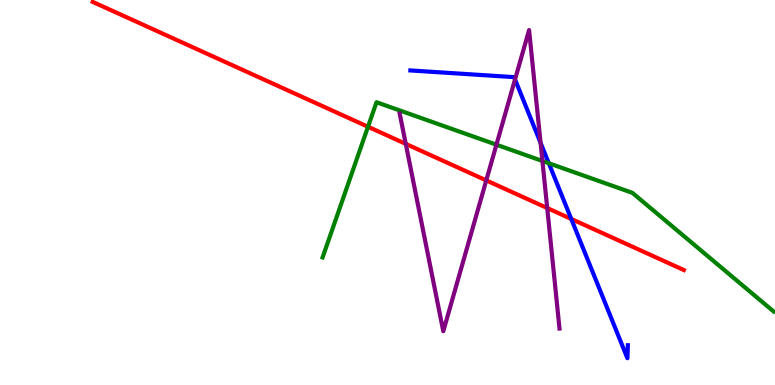[{'lines': ['blue', 'red'], 'intersections': [{'x': 7.37, 'y': 4.31}]}, {'lines': ['green', 'red'], 'intersections': [{'x': 4.75, 'y': 6.71}]}, {'lines': ['purple', 'red'], 'intersections': [{'x': 5.24, 'y': 6.26}, {'x': 6.27, 'y': 5.31}, {'x': 7.06, 'y': 4.6}]}, {'lines': ['blue', 'green'], 'intersections': [{'x': 7.08, 'y': 5.76}]}, {'lines': ['blue', 'purple'], 'intersections': [{'x': 6.65, 'y': 7.94}, {'x': 6.98, 'y': 6.29}]}, {'lines': ['green', 'purple'], 'intersections': [{'x': 6.41, 'y': 6.24}, {'x': 7.0, 'y': 5.82}]}]